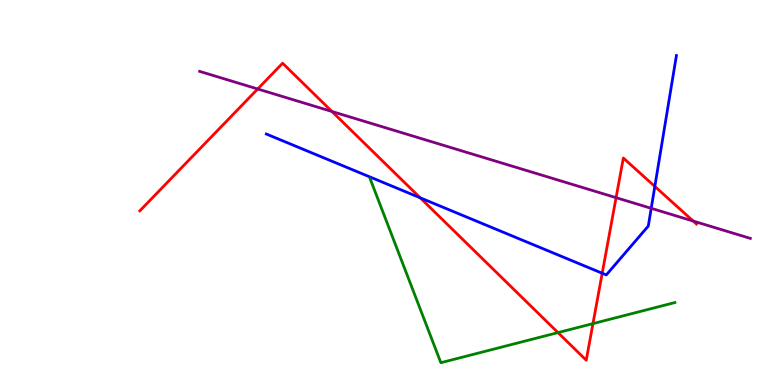[{'lines': ['blue', 'red'], 'intersections': [{'x': 5.42, 'y': 4.86}, {'x': 7.77, 'y': 2.9}, {'x': 8.45, 'y': 5.16}]}, {'lines': ['green', 'red'], 'intersections': [{'x': 7.2, 'y': 1.36}, {'x': 7.65, 'y': 1.59}]}, {'lines': ['purple', 'red'], 'intersections': [{'x': 3.33, 'y': 7.69}, {'x': 4.28, 'y': 7.1}, {'x': 7.95, 'y': 4.87}, {'x': 8.94, 'y': 4.26}]}, {'lines': ['blue', 'green'], 'intersections': []}, {'lines': ['blue', 'purple'], 'intersections': [{'x': 8.4, 'y': 4.59}]}, {'lines': ['green', 'purple'], 'intersections': []}]